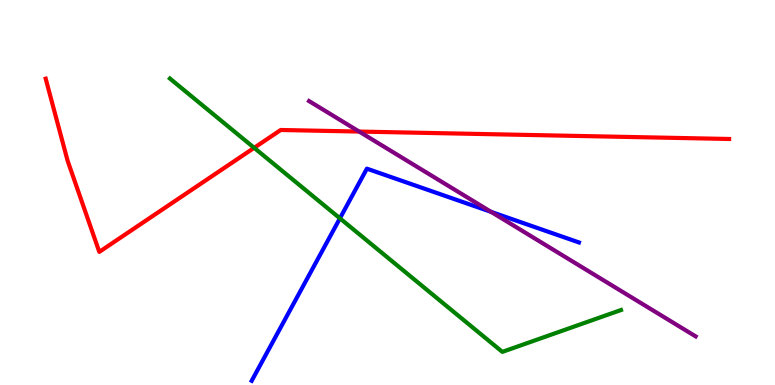[{'lines': ['blue', 'red'], 'intersections': []}, {'lines': ['green', 'red'], 'intersections': [{'x': 3.28, 'y': 6.16}]}, {'lines': ['purple', 'red'], 'intersections': [{'x': 4.63, 'y': 6.58}]}, {'lines': ['blue', 'green'], 'intersections': [{'x': 4.39, 'y': 4.33}]}, {'lines': ['blue', 'purple'], 'intersections': [{'x': 6.34, 'y': 4.5}]}, {'lines': ['green', 'purple'], 'intersections': []}]